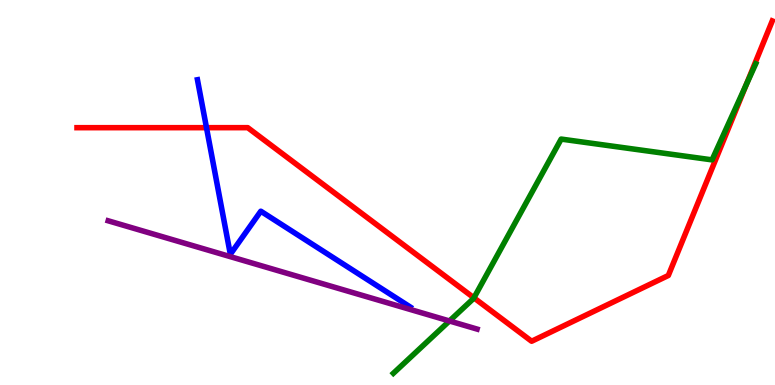[{'lines': ['blue', 'red'], 'intersections': [{'x': 2.66, 'y': 6.68}]}, {'lines': ['green', 'red'], 'intersections': [{'x': 6.12, 'y': 2.26}, {'x': 9.63, 'y': 7.81}]}, {'lines': ['purple', 'red'], 'intersections': []}, {'lines': ['blue', 'green'], 'intersections': []}, {'lines': ['blue', 'purple'], 'intersections': []}, {'lines': ['green', 'purple'], 'intersections': [{'x': 5.8, 'y': 1.66}]}]